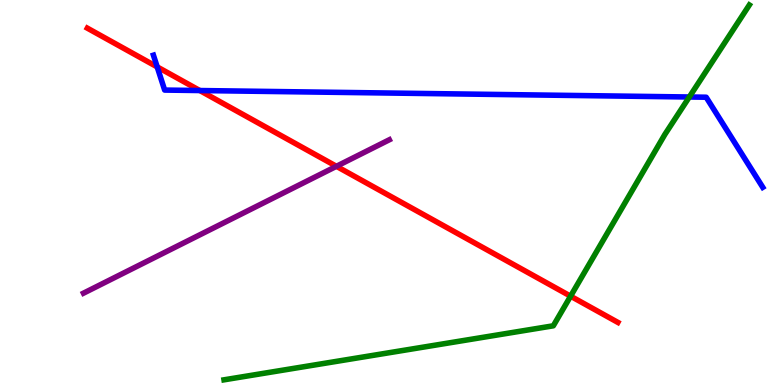[{'lines': ['blue', 'red'], 'intersections': [{'x': 2.03, 'y': 8.26}, {'x': 2.58, 'y': 7.65}]}, {'lines': ['green', 'red'], 'intersections': [{'x': 7.36, 'y': 2.31}]}, {'lines': ['purple', 'red'], 'intersections': [{'x': 4.34, 'y': 5.68}]}, {'lines': ['blue', 'green'], 'intersections': [{'x': 8.89, 'y': 7.48}]}, {'lines': ['blue', 'purple'], 'intersections': []}, {'lines': ['green', 'purple'], 'intersections': []}]